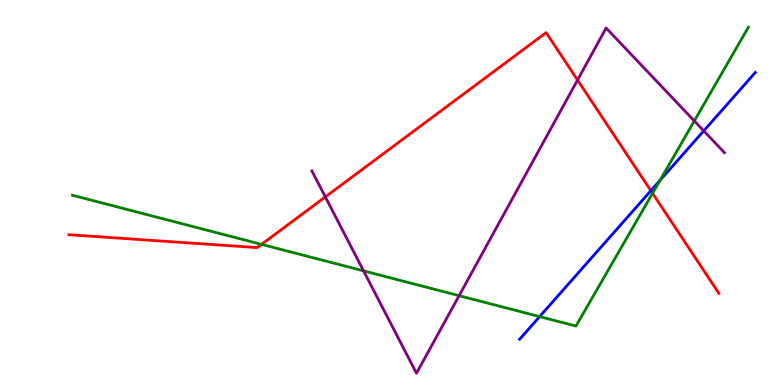[{'lines': ['blue', 'red'], 'intersections': [{'x': 8.4, 'y': 5.05}]}, {'lines': ['green', 'red'], 'intersections': [{'x': 3.37, 'y': 3.65}, {'x': 8.42, 'y': 4.98}]}, {'lines': ['purple', 'red'], 'intersections': [{'x': 4.2, 'y': 4.89}, {'x': 7.45, 'y': 7.92}]}, {'lines': ['blue', 'green'], 'intersections': [{'x': 6.96, 'y': 1.78}, {'x': 8.52, 'y': 5.32}]}, {'lines': ['blue', 'purple'], 'intersections': [{'x': 9.08, 'y': 6.6}]}, {'lines': ['green', 'purple'], 'intersections': [{'x': 4.69, 'y': 2.96}, {'x': 5.92, 'y': 2.32}, {'x': 8.96, 'y': 6.86}]}]